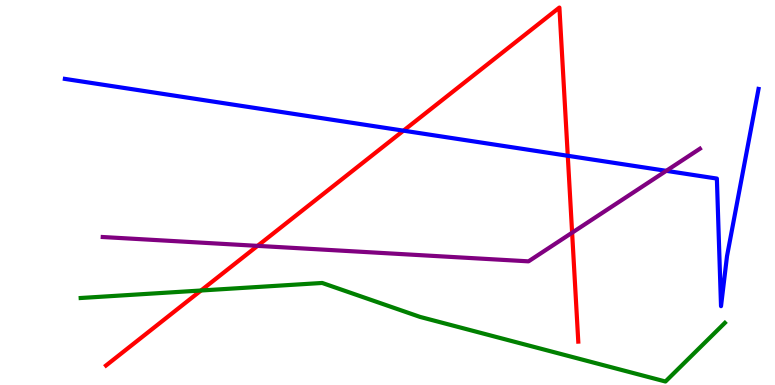[{'lines': ['blue', 'red'], 'intersections': [{'x': 5.21, 'y': 6.61}, {'x': 7.33, 'y': 5.95}]}, {'lines': ['green', 'red'], 'intersections': [{'x': 2.59, 'y': 2.45}]}, {'lines': ['purple', 'red'], 'intersections': [{'x': 3.32, 'y': 3.61}, {'x': 7.38, 'y': 3.96}]}, {'lines': ['blue', 'green'], 'intersections': []}, {'lines': ['blue', 'purple'], 'intersections': [{'x': 8.6, 'y': 5.56}]}, {'lines': ['green', 'purple'], 'intersections': []}]